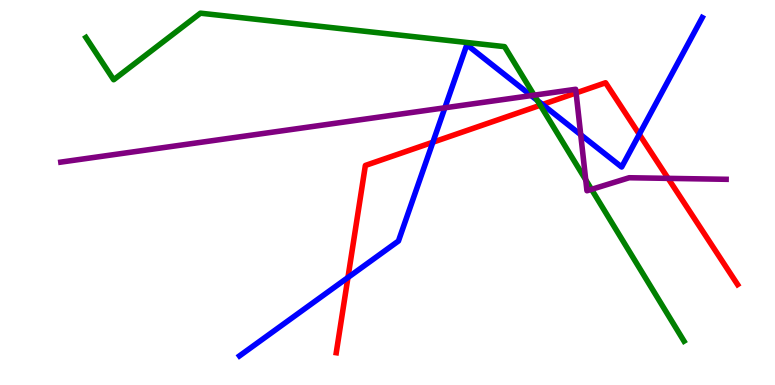[{'lines': ['blue', 'red'], 'intersections': [{'x': 4.49, 'y': 2.79}, {'x': 5.59, 'y': 6.31}, {'x': 7.0, 'y': 7.29}, {'x': 8.25, 'y': 6.51}]}, {'lines': ['green', 'red'], 'intersections': [{'x': 6.97, 'y': 7.27}]}, {'lines': ['purple', 'red'], 'intersections': [{'x': 7.43, 'y': 7.59}, {'x': 8.62, 'y': 5.37}]}, {'lines': ['blue', 'green'], 'intersections': [{'x': 6.93, 'y': 7.39}]}, {'lines': ['blue', 'purple'], 'intersections': [{'x': 5.74, 'y': 7.2}, {'x': 6.85, 'y': 7.52}, {'x': 7.49, 'y': 6.5}]}, {'lines': ['green', 'purple'], 'intersections': [{'x': 6.89, 'y': 7.53}, {'x': 7.56, 'y': 5.33}, {'x': 7.63, 'y': 5.08}]}]